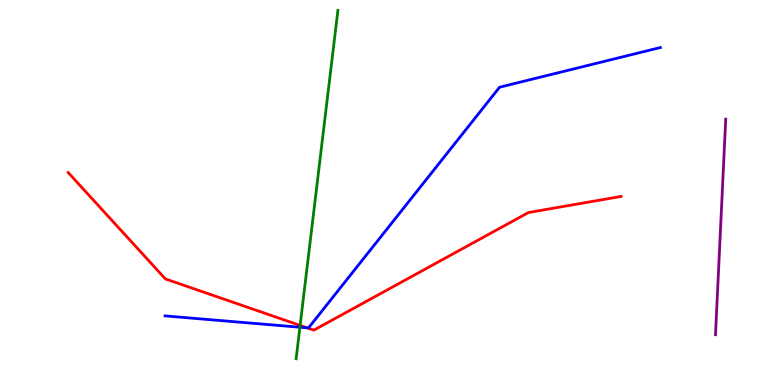[{'lines': ['blue', 'red'], 'intersections': [{'x': 3.96, 'y': 1.48}]}, {'lines': ['green', 'red'], 'intersections': [{'x': 3.87, 'y': 1.55}]}, {'lines': ['purple', 'red'], 'intersections': []}, {'lines': ['blue', 'green'], 'intersections': [{'x': 3.87, 'y': 1.5}]}, {'lines': ['blue', 'purple'], 'intersections': []}, {'lines': ['green', 'purple'], 'intersections': []}]